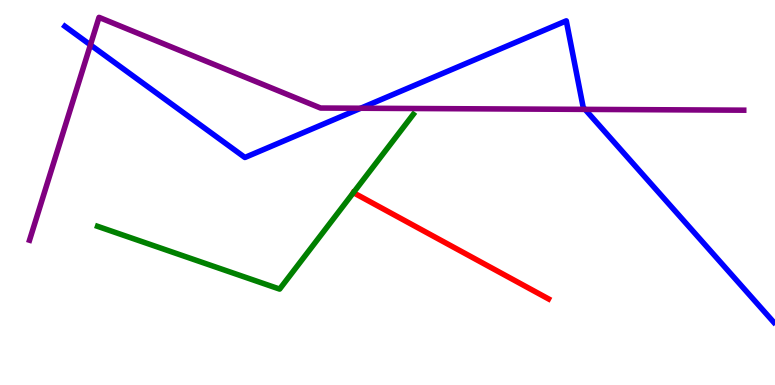[{'lines': ['blue', 'red'], 'intersections': []}, {'lines': ['green', 'red'], 'intersections': [{'x': 4.56, 'y': 5.0}]}, {'lines': ['purple', 'red'], 'intersections': []}, {'lines': ['blue', 'green'], 'intersections': []}, {'lines': ['blue', 'purple'], 'intersections': [{'x': 1.17, 'y': 8.83}, {'x': 4.65, 'y': 7.19}, {'x': 7.55, 'y': 7.16}]}, {'lines': ['green', 'purple'], 'intersections': []}]